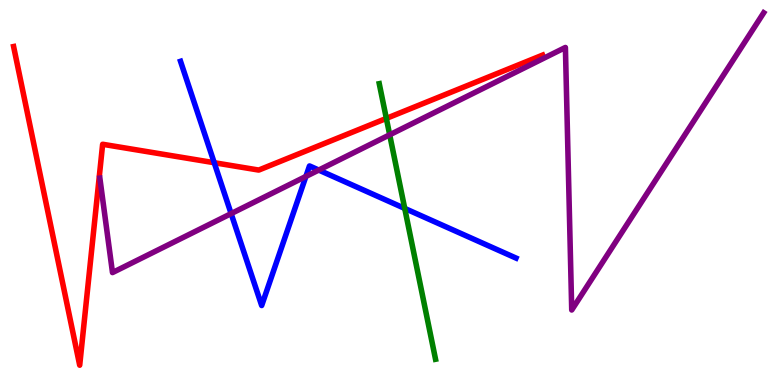[{'lines': ['blue', 'red'], 'intersections': [{'x': 2.76, 'y': 5.77}]}, {'lines': ['green', 'red'], 'intersections': [{'x': 4.99, 'y': 6.92}]}, {'lines': ['purple', 'red'], 'intersections': []}, {'lines': ['blue', 'green'], 'intersections': [{'x': 5.22, 'y': 4.59}]}, {'lines': ['blue', 'purple'], 'intersections': [{'x': 2.98, 'y': 4.45}, {'x': 3.95, 'y': 5.42}, {'x': 4.11, 'y': 5.58}]}, {'lines': ['green', 'purple'], 'intersections': [{'x': 5.03, 'y': 6.5}]}]